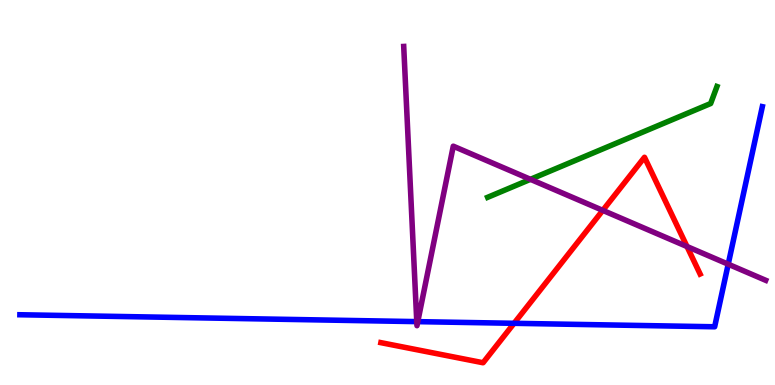[{'lines': ['blue', 'red'], 'intersections': [{'x': 6.63, 'y': 1.6}]}, {'lines': ['green', 'red'], 'intersections': []}, {'lines': ['purple', 'red'], 'intersections': [{'x': 7.78, 'y': 4.54}, {'x': 8.86, 'y': 3.6}]}, {'lines': ['blue', 'green'], 'intersections': []}, {'lines': ['blue', 'purple'], 'intersections': [{'x': 5.38, 'y': 1.65}, {'x': 5.39, 'y': 1.65}, {'x': 9.4, 'y': 3.14}]}, {'lines': ['green', 'purple'], 'intersections': [{'x': 6.84, 'y': 5.34}]}]